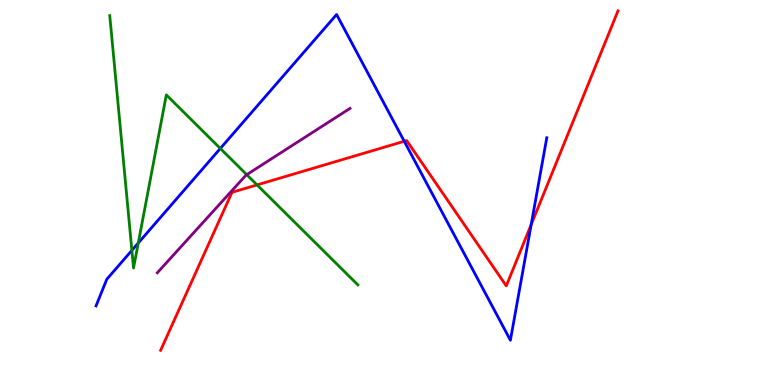[{'lines': ['blue', 'red'], 'intersections': [{'x': 5.22, 'y': 6.33}, {'x': 6.85, 'y': 4.17}]}, {'lines': ['green', 'red'], 'intersections': [{'x': 3.32, 'y': 5.2}]}, {'lines': ['purple', 'red'], 'intersections': []}, {'lines': ['blue', 'green'], 'intersections': [{'x': 1.7, 'y': 3.5}, {'x': 1.78, 'y': 3.69}, {'x': 2.84, 'y': 6.14}]}, {'lines': ['blue', 'purple'], 'intersections': []}, {'lines': ['green', 'purple'], 'intersections': [{'x': 3.18, 'y': 5.46}]}]